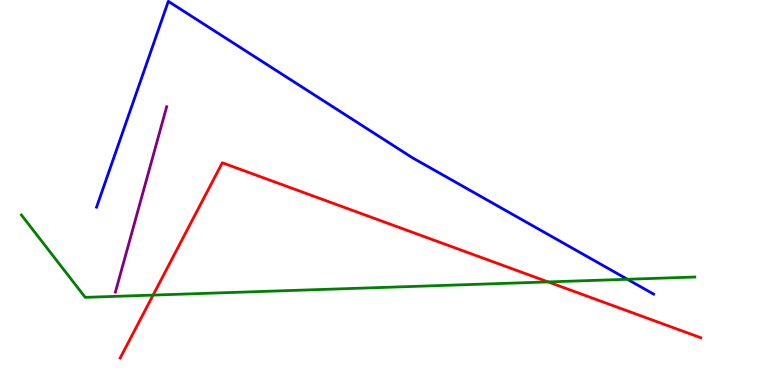[{'lines': ['blue', 'red'], 'intersections': []}, {'lines': ['green', 'red'], 'intersections': [{'x': 1.98, 'y': 2.34}, {'x': 7.07, 'y': 2.68}]}, {'lines': ['purple', 'red'], 'intersections': []}, {'lines': ['blue', 'green'], 'intersections': [{'x': 8.1, 'y': 2.75}]}, {'lines': ['blue', 'purple'], 'intersections': []}, {'lines': ['green', 'purple'], 'intersections': []}]